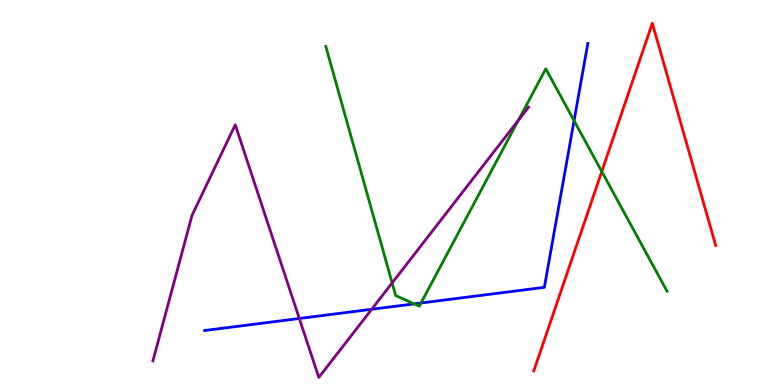[{'lines': ['blue', 'red'], 'intersections': []}, {'lines': ['green', 'red'], 'intersections': [{'x': 7.76, 'y': 5.55}]}, {'lines': ['purple', 'red'], 'intersections': []}, {'lines': ['blue', 'green'], 'intersections': [{'x': 5.34, 'y': 2.11}, {'x': 5.43, 'y': 2.13}, {'x': 7.41, 'y': 6.87}]}, {'lines': ['blue', 'purple'], 'intersections': [{'x': 3.86, 'y': 1.73}, {'x': 4.8, 'y': 1.97}]}, {'lines': ['green', 'purple'], 'intersections': [{'x': 5.06, 'y': 2.65}, {'x': 6.69, 'y': 6.88}]}]